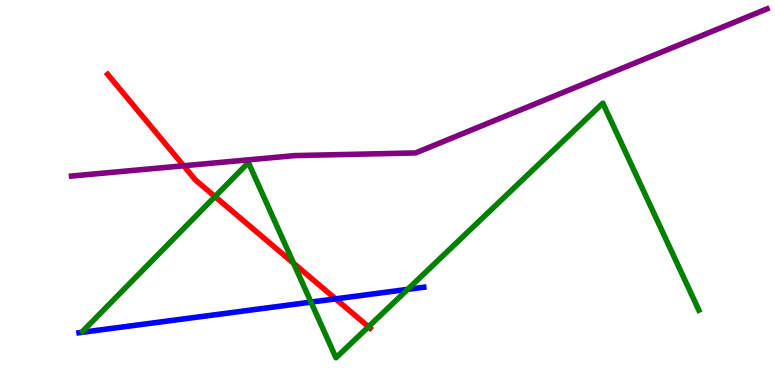[{'lines': ['blue', 'red'], 'intersections': [{'x': 4.33, 'y': 2.24}]}, {'lines': ['green', 'red'], 'intersections': [{'x': 2.77, 'y': 4.89}, {'x': 3.79, 'y': 3.16}, {'x': 4.75, 'y': 1.51}]}, {'lines': ['purple', 'red'], 'intersections': [{'x': 2.37, 'y': 5.69}]}, {'lines': ['blue', 'green'], 'intersections': [{'x': 4.01, 'y': 2.15}, {'x': 5.26, 'y': 2.48}]}, {'lines': ['blue', 'purple'], 'intersections': []}, {'lines': ['green', 'purple'], 'intersections': []}]